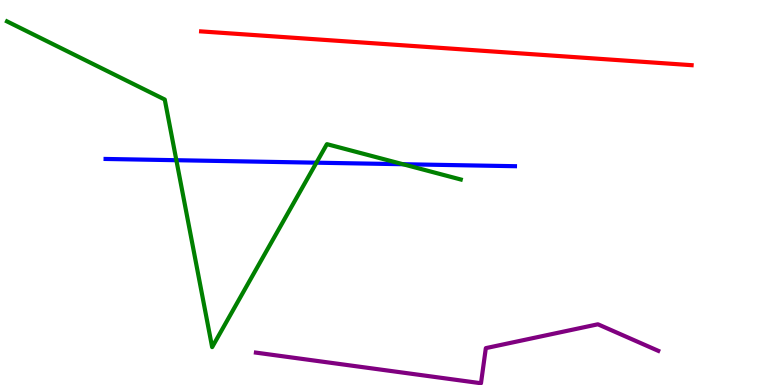[{'lines': ['blue', 'red'], 'intersections': []}, {'lines': ['green', 'red'], 'intersections': []}, {'lines': ['purple', 'red'], 'intersections': []}, {'lines': ['blue', 'green'], 'intersections': [{'x': 2.28, 'y': 5.84}, {'x': 4.08, 'y': 5.77}, {'x': 5.2, 'y': 5.73}]}, {'lines': ['blue', 'purple'], 'intersections': []}, {'lines': ['green', 'purple'], 'intersections': []}]